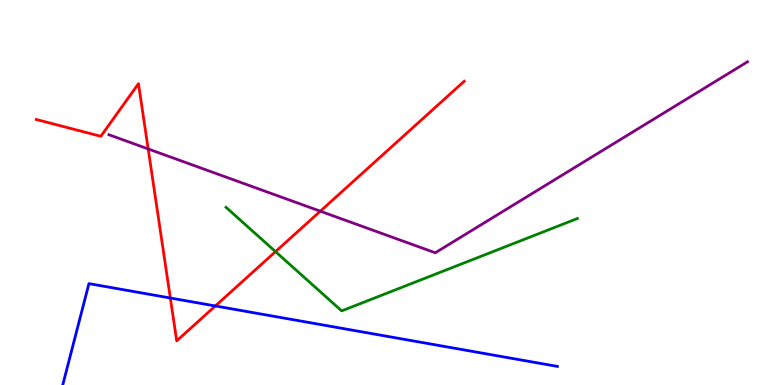[{'lines': ['blue', 'red'], 'intersections': [{'x': 2.2, 'y': 2.26}, {'x': 2.78, 'y': 2.05}]}, {'lines': ['green', 'red'], 'intersections': [{'x': 3.56, 'y': 3.46}]}, {'lines': ['purple', 'red'], 'intersections': [{'x': 1.91, 'y': 6.13}, {'x': 4.13, 'y': 4.51}]}, {'lines': ['blue', 'green'], 'intersections': []}, {'lines': ['blue', 'purple'], 'intersections': []}, {'lines': ['green', 'purple'], 'intersections': []}]